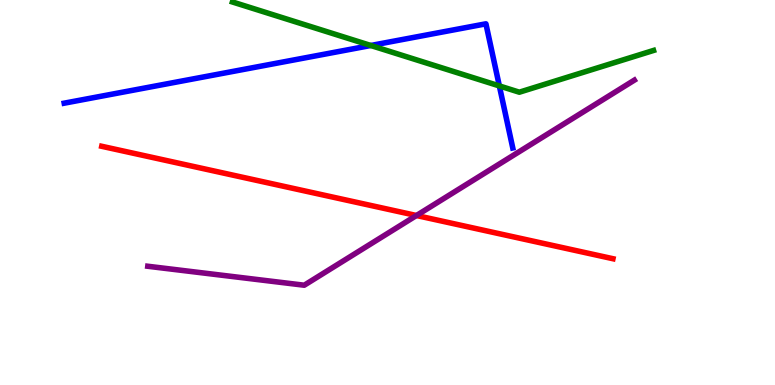[{'lines': ['blue', 'red'], 'intersections': []}, {'lines': ['green', 'red'], 'intersections': []}, {'lines': ['purple', 'red'], 'intersections': [{'x': 5.37, 'y': 4.4}]}, {'lines': ['blue', 'green'], 'intersections': [{'x': 4.78, 'y': 8.82}, {'x': 6.44, 'y': 7.77}]}, {'lines': ['blue', 'purple'], 'intersections': []}, {'lines': ['green', 'purple'], 'intersections': []}]